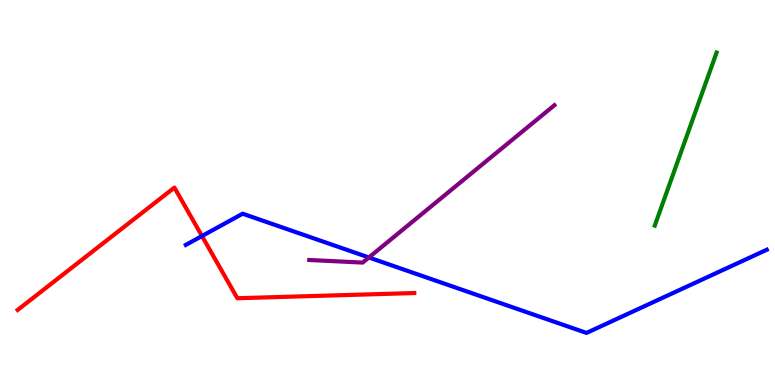[{'lines': ['blue', 'red'], 'intersections': [{'x': 2.61, 'y': 3.87}]}, {'lines': ['green', 'red'], 'intersections': []}, {'lines': ['purple', 'red'], 'intersections': []}, {'lines': ['blue', 'green'], 'intersections': []}, {'lines': ['blue', 'purple'], 'intersections': [{'x': 4.76, 'y': 3.31}]}, {'lines': ['green', 'purple'], 'intersections': []}]